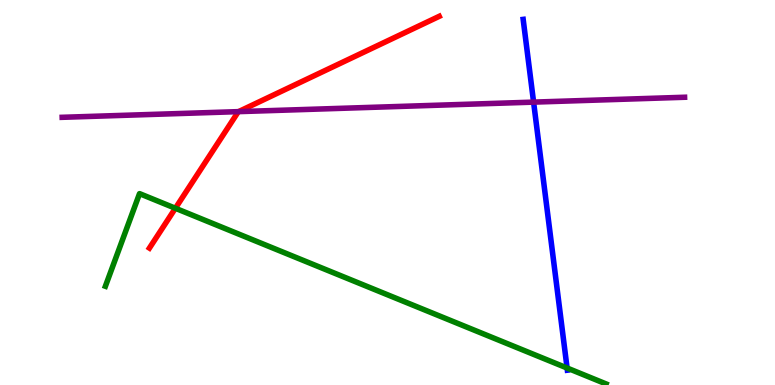[{'lines': ['blue', 'red'], 'intersections': []}, {'lines': ['green', 'red'], 'intersections': [{'x': 2.26, 'y': 4.59}]}, {'lines': ['purple', 'red'], 'intersections': [{'x': 3.08, 'y': 7.1}]}, {'lines': ['blue', 'green'], 'intersections': [{'x': 7.32, 'y': 0.441}]}, {'lines': ['blue', 'purple'], 'intersections': [{'x': 6.89, 'y': 7.35}]}, {'lines': ['green', 'purple'], 'intersections': []}]